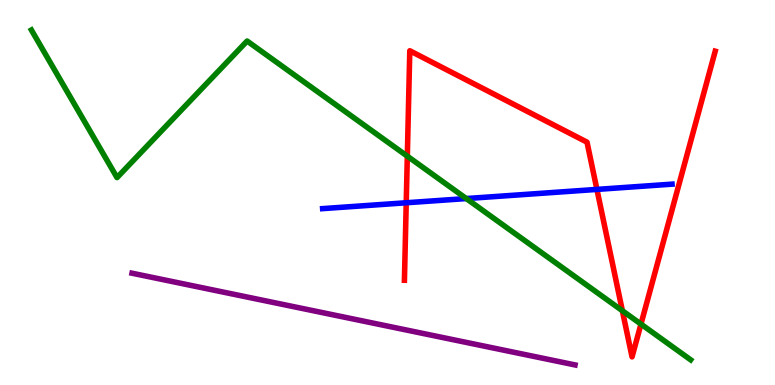[{'lines': ['blue', 'red'], 'intersections': [{'x': 5.24, 'y': 4.73}, {'x': 7.7, 'y': 5.08}]}, {'lines': ['green', 'red'], 'intersections': [{'x': 5.26, 'y': 5.94}, {'x': 8.03, 'y': 1.93}, {'x': 8.27, 'y': 1.58}]}, {'lines': ['purple', 'red'], 'intersections': []}, {'lines': ['blue', 'green'], 'intersections': [{'x': 6.02, 'y': 4.84}]}, {'lines': ['blue', 'purple'], 'intersections': []}, {'lines': ['green', 'purple'], 'intersections': []}]